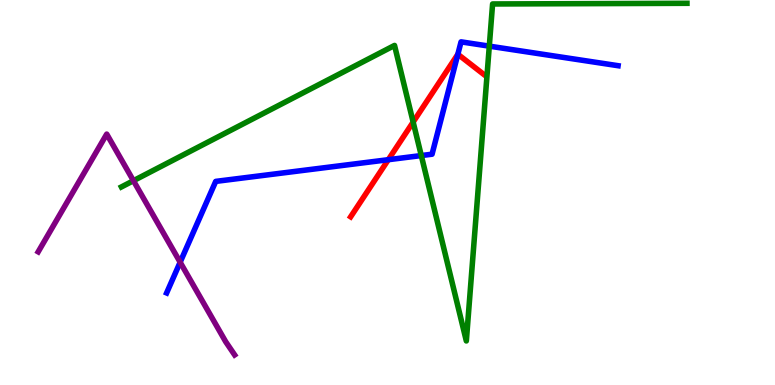[{'lines': ['blue', 'red'], 'intersections': [{'x': 5.01, 'y': 5.85}, {'x': 5.91, 'y': 8.59}]}, {'lines': ['green', 'red'], 'intersections': [{'x': 5.33, 'y': 6.83}]}, {'lines': ['purple', 'red'], 'intersections': []}, {'lines': ['blue', 'green'], 'intersections': [{'x': 5.44, 'y': 5.96}, {'x': 6.31, 'y': 8.8}]}, {'lines': ['blue', 'purple'], 'intersections': [{'x': 2.32, 'y': 3.19}]}, {'lines': ['green', 'purple'], 'intersections': [{'x': 1.72, 'y': 5.31}]}]